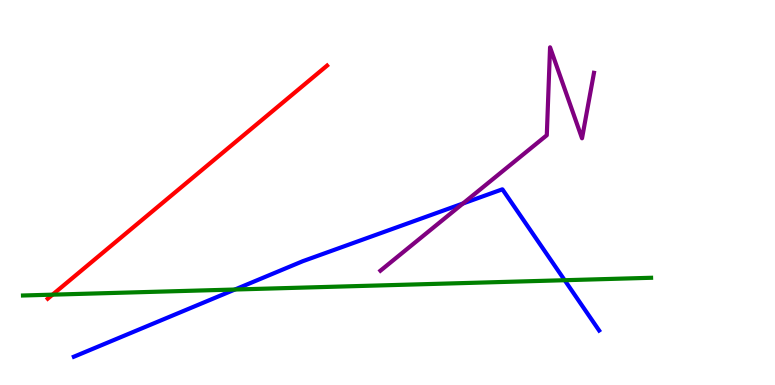[{'lines': ['blue', 'red'], 'intersections': []}, {'lines': ['green', 'red'], 'intersections': [{'x': 0.678, 'y': 2.35}]}, {'lines': ['purple', 'red'], 'intersections': []}, {'lines': ['blue', 'green'], 'intersections': [{'x': 3.03, 'y': 2.48}, {'x': 7.29, 'y': 2.72}]}, {'lines': ['blue', 'purple'], 'intersections': [{'x': 5.97, 'y': 4.71}]}, {'lines': ['green', 'purple'], 'intersections': []}]